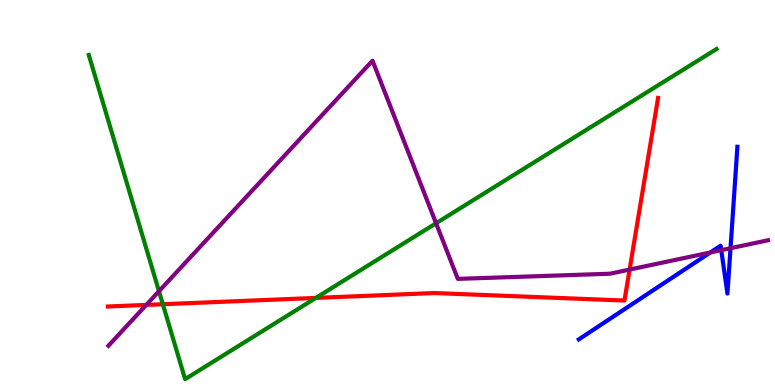[{'lines': ['blue', 'red'], 'intersections': []}, {'lines': ['green', 'red'], 'intersections': [{'x': 2.1, 'y': 2.1}, {'x': 4.08, 'y': 2.26}]}, {'lines': ['purple', 'red'], 'intersections': [{'x': 1.89, 'y': 2.08}, {'x': 8.12, 'y': 3.0}]}, {'lines': ['blue', 'green'], 'intersections': []}, {'lines': ['blue', 'purple'], 'intersections': [{'x': 9.17, 'y': 3.44}, {'x': 9.31, 'y': 3.5}, {'x': 9.43, 'y': 3.55}]}, {'lines': ['green', 'purple'], 'intersections': [{'x': 2.05, 'y': 2.44}, {'x': 5.63, 'y': 4.2}]}]